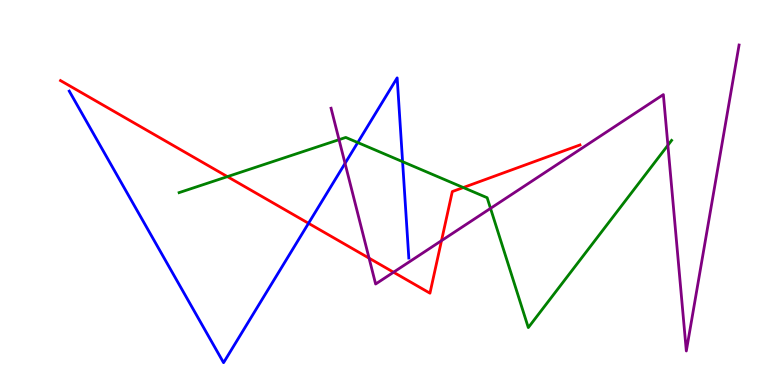[{'lines': ['blue', 'red'], 'intersections': [{'x': 3.98, 'y': 4.2}]}, {'lines': ['green', 'red'], 'intersections': [{'x': 2.93, 'y': 5.41}, {'x': 5.98, 'y': 5.13}]}, {'lines': ['purple', 'red'], 'intersections': [{'x': 4.76, 'y': 3.29}, {'x': 5.08, 'y': 2.93}, {'x': 5.7, 'y': 3.75}]}, {'lines': ['blue', 'green'], 'intersections': [{'x': 4.62, 'y': 6.3}, {'x': 5.19, 'y': 5.8}]}, {'lines': ['blue', 'purple'], 'intersections': [{'x': 4.45, 'y': 5.76}]}, {'lines': ['green', 'purple'], 'intersections': [{'x': 4.37, 'y': 6.37}, {'x': 6.33, 'y': 4.59}, {'x': 8.62, 'y': 6.23}]}]